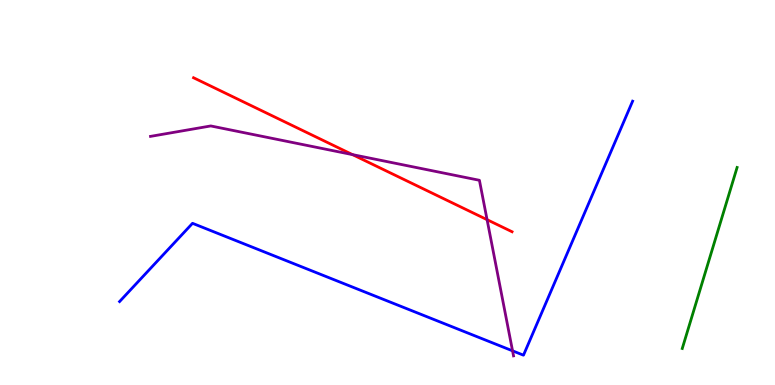[{'lines': ['blue', 'red'], 'intersections': []}, {'lines': ['green', 'red'], 'intersections': []}, {'lines': ['purple', 'red'], 'intersections': [{'x': 4.55, 'y': 5.98}, {'x': 6.28, 'y': 4.29}]}, {'lines': ['blue', 'green'], 'intersections': []}, {'lines': ['blue', 'purple'], 'intersections': [{'x': 6.61, 'y': 0.887}]}, {'lines': ['green', 'purple'], 'intersections': []}]